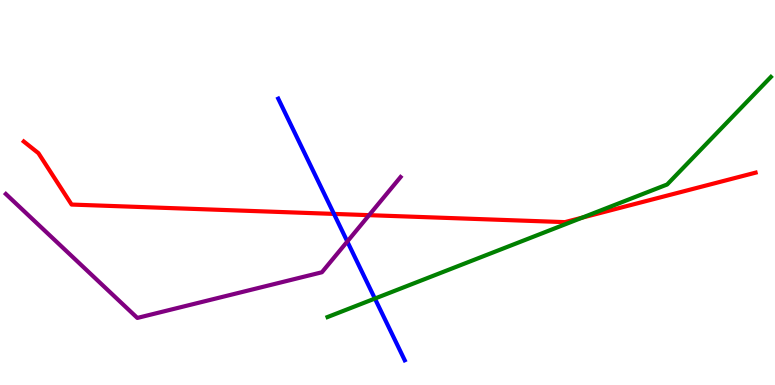[{'lines': ['blue', 'red'], 'intersections': [{'x': 4.31, 'y': 4.44}]}, {'lines': ['green', 'red'], 'intersections': [{'x': 7.51, 'y': 4.35}]}, {'lines': ['purple', 'red'], 'intersections': [{'x': 4.76, 'y': 4.41}]}, {'lines': ['blue', 'green'], 'intersections': [{'x': 4.84, 'y': 2.25}]}, {'lines': ['blue', 'purple'], 'intersections': [{'x': 4.48, 'y': 3.73}]}, {'lines': ['green', 'purple'], 'intersections': []}]